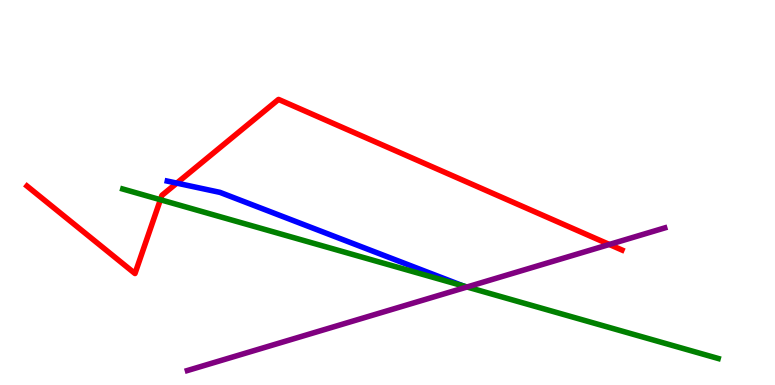[{'lines': ['blue', 'red'], 'intersections': [{'x': 2.28, 'y': 5.24}]}, {'lines': ['green', 'red'], 'intersections': [{'x': 2.07, 'y': 4.81}]}, {'lines': ['purple', 'red'], 'intersections': [{'x': 7.86, 'y': 3.65}]}, {'lines': ['blue', 'green'], 'intersections': [{'x': 5.98, 'y': 2.57}]}, {'lines': ['blue', 'purple'], 'intersections': []}, {'lines': ['green', 'purple'], 'intersections': [{'x': 6.03, 'y': 2.55}]}]